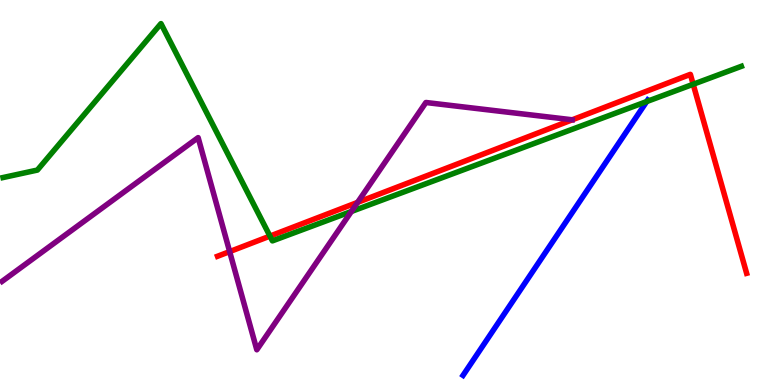[{'lines': ['blue', 'red'], 'intersections': []}, {'lines': ['green', 'red'], 'intersections': [{'x': 3.48, 'y': 3.87}, {'x': 8.94, 'y': 7.81}]}, {'lines': ['purple', 'red'], 'intersections': [{'x': 2.96, 'y': 3.46}, {'x': 4.61, 'y': 4.74}]}, {'lines': ['blue', 'green'], 'intersections': [{'x': 8.34, 'y': 7.36}]}, {'lines': ['blue', 'purple'], 'intersections': []}, {'lines': ['green', 'purple'], 'intersections': [{'x': 4.53, 'y': 4.51}]}]